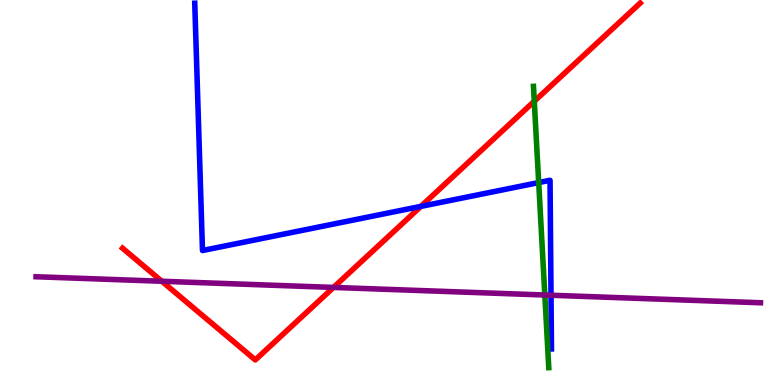[{'lines': ['blue', 'red'], 'intersections': [{'x': 5.43, 'y': 4.64}]}, {'lines': ['green', 'red'], 'intersections': [{'x': 6.89, 'y': 7.37}]}, {'lines': ['purple', 'red'], 'intersections': [{'x': 2.09, 'y': 2.69}, {'x': 4.3, 'y': 2.53}]}, {'lines': ['blue', 'green'], 'intersections': [{'x': 6.95, 'y': 5.26}]}, {'lines': ['blue', 'purple'], 'intersections': [{'x': 7.11, 'y': 2.33}]}, {'lines': ['green', 'purple'], 'intersections': [{'x': 7.03, 'y': 2.34}]}]